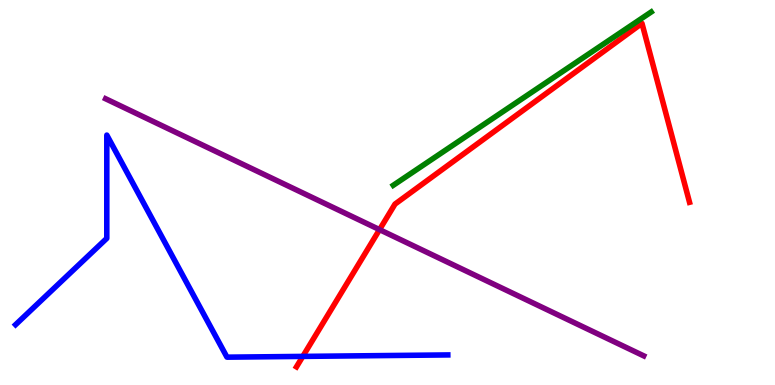[{'lines': ['blue', 'red'], 'intersections': [{'x': 3.91, 'y': 0.743}]}, {'lines': ['green', 'red'], 'intersections': []}, {'lines': ['purple', 'red'], 'intersections': [{'x': 4.9, 'y': 4.04}]}, {'lines': ['blue', 'green'], 'intersections': []}, {'lines': ['blue', 'purple'], 'intersections': []}, {'lines': ['green', 'purple'], 'intersections': []}]